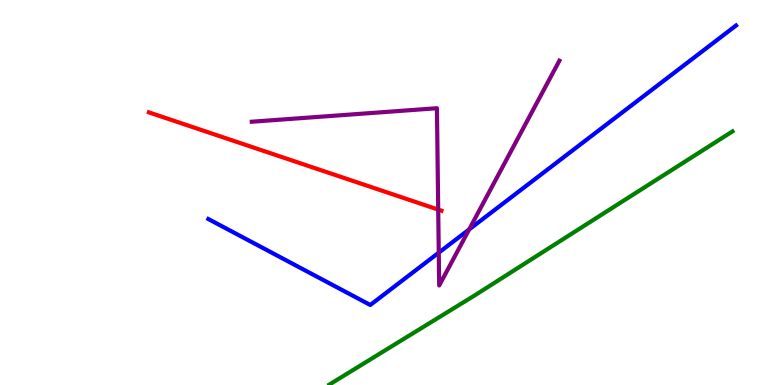[{'lines': ['blue', 'red'], 'intersections': []}, {'lines': ['green', 'red'], 'intersections': []}, {'lines': ['purple', 'red'], 'intersections': [{'x': 5.65, 'y': 4.56}]}, {'lines': ['blue', 'green'], 'intersections': []}, {'lines': ['blue', 'purple'], 'intersections': [{'x': 5.66, 'y': 3.44}, {'x': 6.05, 'y': 4.04}]}, {'lines': ['green', 'purple'], 'intersections': []}]